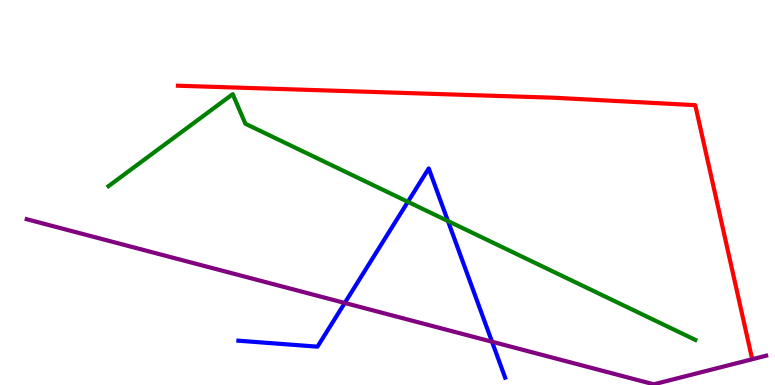[{'lines': ['blue', 'red'], 'intersections': []}, {'lines': ['green', 'red'], 'intersections': []}, {'lines': ['purple', 'red'], 'intersections': []}, {'lines': ['blue', 'green'], 'intersections': [{'x': 5.26, 'y': 4.76}, {'x': 5.78, 'y': 4.26}]}, {'lines': ['blue', 'purple'], 'intersections': [{'x': 4.45, 'y': 2.13}, {'x': 6.35, 'y': 1.12}]}, {'lines': ['green', 'purple'], 'intersections': []}]